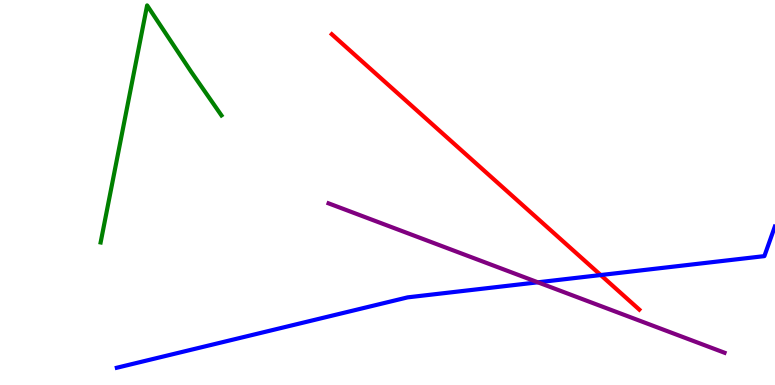[{'lines': ['blue', 'red'], 'intersections': [{'x': 7.75, 'y': 2.86}]}, {'lines': ['green', 'red'], 'intersections': []}, {'lines': ['purple', 'red'], 'intersections': []}, {'lines': ['blue', 'green'], 'intersections': []}, {'lines': ['blue', 'purple'], 'intersections': [{'x': 6.94, 'y': 2.67}]}, {'lines': ['green', 'purple'], 'intersections': []}]